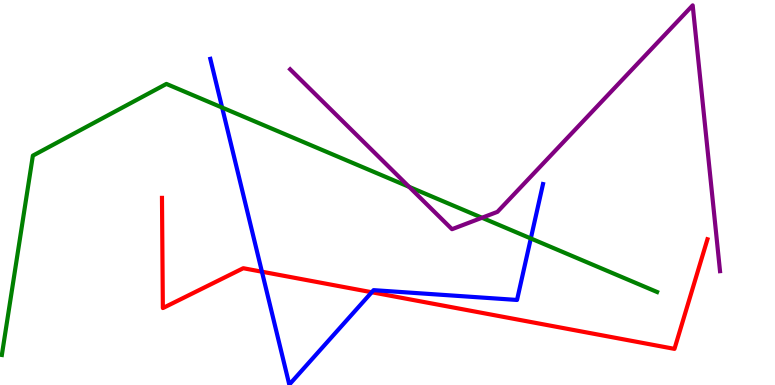[{'lines': ['blue', 'red'], 'intersections': [{'x': 3.38, 'y': 2.94}, {'x': 4.8, 'y': 2.41}]}, {'lines': ['green', 'red'], 'intersections': []}, {'lines': ['purple', 'red'], 'intersections': []}, {'lines': ['blue', 'green'], 'intersections': [{'x': 2.87, 'y': 7.21}, {'x': 6.85, 'y': 3.81}]}, {'lines': ['blue', 'purple'], 'intersections': []}, {'lines': ['green', 'purple'], 'intersections': [{'x': 5.28, 'y': 5.15}, {'x': 6.22, 'y': 4.34}]}]